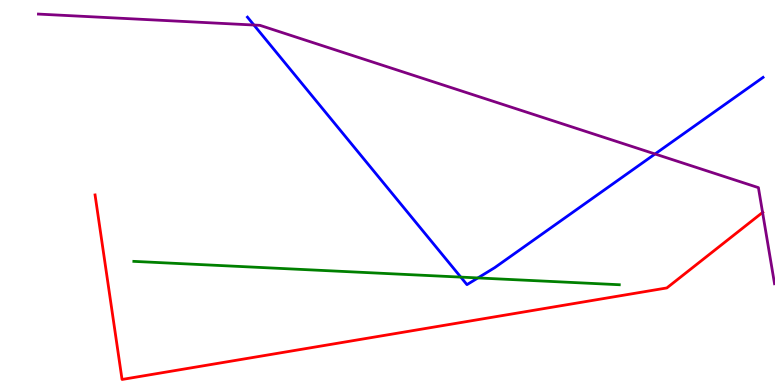[{'lines': ['blue', 'red'], 'intersections': []}, {'lines': ['green', 'red'], 'intersections': []}, {'lines': ['purple', 'red'], 'intersections': [{'x': 9.84, 'y': 4.48}]}, {'lines': ['blue', 'green'], 'intersections': [{'x': 5.95, 'y': 2.8}, {'x': 6.17, 'y': 2.78}]}, {'lines': ['blue', 'purple'], 'intersections': [{'x': 3.28, 'y': 9.35}, {'x': 8.45, 'y': 6.0}]}, {'lines': ['green', 'purple'], 'intersections': []}]